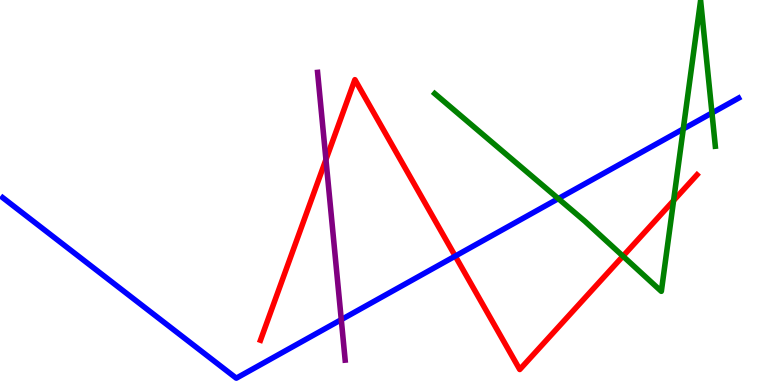[{'lines': ['blue', 'red'], 'intersections': [{'x': 5.87, 'y': 3.35}]}, {'lines': ['green', 'red'], 'intersections': [{'x': 8.04, 'y': 3.35}, {'x': 8.69, 'y': 4.79}]}, {'lines': ['purple', 'red'], 'intersections': [{'x': 4.21, 'y': 5.85}]}, {'lines': ['blue', 'green'], 'intersections': [{'x': 7.2, 'y': 4.84}, {'x': 8.82, 'y': 6.65}, {'x': 9.19, 'y': 7.07}]}, {'lines': ['blue', 'purple'], 'intersections': [{'x': 4.4, 'y': 1.7}]}, {'lines': ['green', 'purple'], 'intersections': []}]